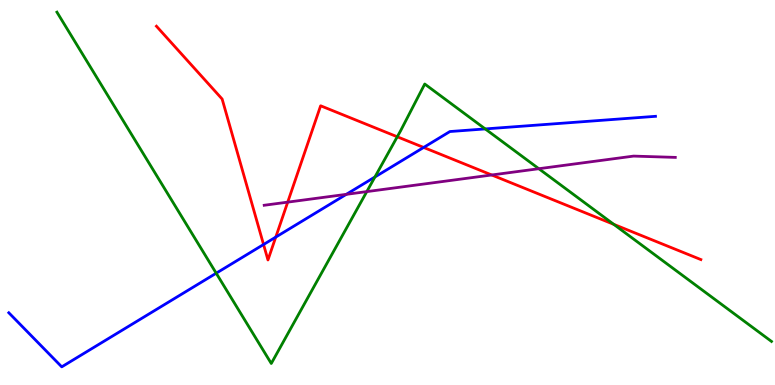[{'lines': ['blue', 'red'], 'intersections': [{'x': 3.4, 'y': 3.65}, {'x': 3.56, 'y': 3.84}, {'x': 5.47, 'y': 6.17}]}, {'lines': ['green', 'red'], 'intersections': [{'x': 5.13, 'y': 6.45}, {'x': 7.92, 'y': 4.17}]}, {'lines': ['purple', 'red'], 'intersections': [{'x': 3.71, 'y': 4.75}, {'x': 6.34, 'y': 5.46}]}, {'lines': ['blue', 'green'], 'intersections': [{'x': 2.79, 'y': 2.9}, {'x': 4.84, 'y': 5.4}, {'x': 6.26, 'y': 6.65}]}, {'lines': ['blue', 'purple'], 'intersections': [{'x': 4.47, 'y': 4.95}]}, {'lines': ['green', 'purple'], 'intersections': [{'x': 4.73, 'y': 5.02}, {'x': 6.95, 'y': 5.62}]}]